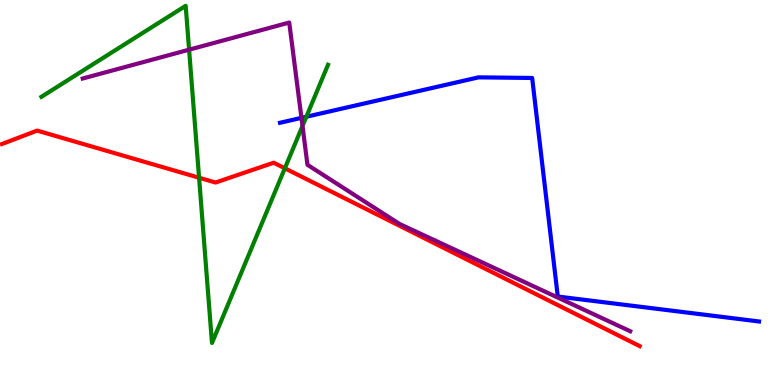[{'lines': ['blue', 'red'], 'intersections': []}, {'lines': ['green', 'red'], 'intersections': [{'x': 2.57, 'y': 5.38}, {'x': 3.68, 'y': 5.63}]}, {'lines': ['purple', 'red'], 'intersections': []}, {'lines': ['blue', 'green'], 'intersections': [{'x': 3.95, 'y': 6.97}]}, {'lines': ['blue', 'purple'], 'intersections': [{'x': 3.89, 'y': 6.94}]}, {'lines': ['green', 'purple'], 'intersections': [{'x': 2.44, 'y': 8.71}, {'x': 3.9, 'y': 6.73}]}]